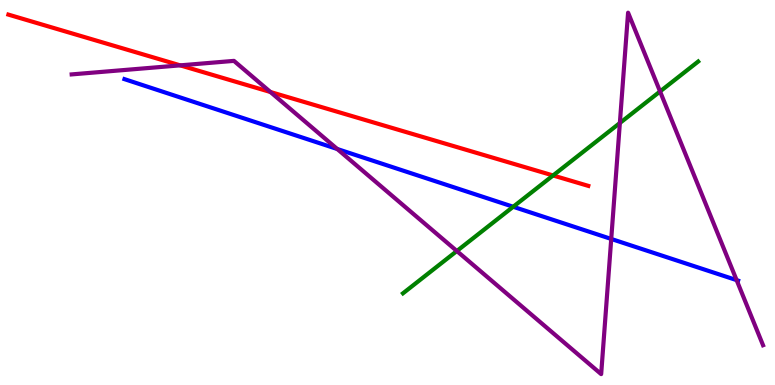[{'lines': ['blue', 'red'], 'intersections': []}, {'lines': ['green', 'red'], 'intersections': [{'x': 7.14, 'y': 5.44}]}, {'lines': ['purple', 'red'], 'intersections': [{'x': 2.33, 'y': 8.3}, {'x': 3.49, 'y': 7.61}]}, {'lines': ['blue', 'green'], 'intersections': [{'x': 6.62, 'y': 4.63}]}, {'lines': ['blue', 'purple'], 'intersections': [{'x': 4.35, 'y': 6.13}, {'x': 7.89, 'y': 3.79}, {'x': 9.5, 'y': 2.72}]}, {'lines': ['green', 'purple'], 'intersections': [{'x': 5.89, 'y': 3.48}, {'x': 8.0, 'y': 6.8}, {'x': 8.52, 'y': 7.62}]}]